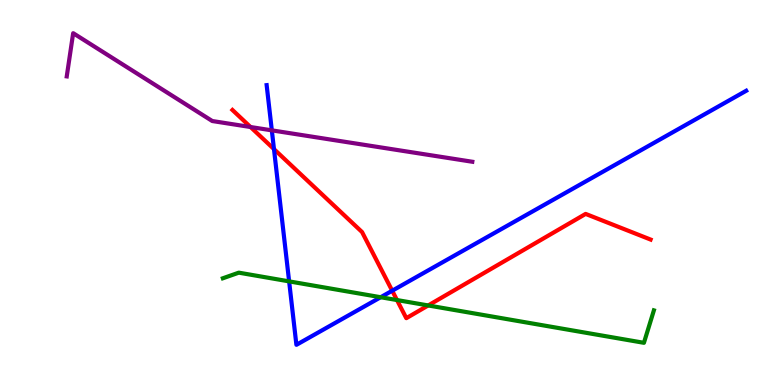[{'lines': ['blue', 'red'], 'intersections': [{'x': 3.54, 'y': 6.13}, {'x': 5.06, 'y': 2.45}]}, {'lines': ['green', 'red'], 'intersections': [{'x': 5.12, 'y': 2.21}, {'x': 5.52, 'y': 2.07}]}, {'lines': ['purple', 'red'], 'intersections': [{'x': 3.23, 'y': 6.7}]}, {'lines': ['blue', 'green'], 'intersections': [{'x': 3.73, 'y': 2.69}, {'x': 4.91, 'y': 2.28}]}, {'lines': ['blue', 'purple'], 'intersections': [{'x': 3.51, 'y': 6.61}]}, {'lines': ['green', 'purple'], 'intersections': []}]